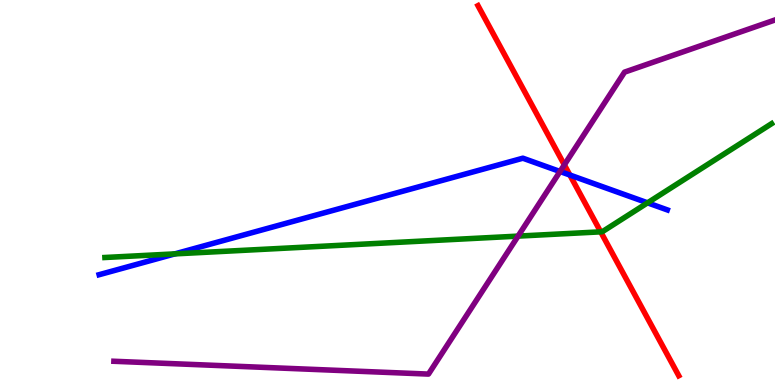[{'lines': ['blue', 'red'], 'intersections': [{'x': 7.35, 'y': 5.45}]}, {'lines': ['green', 'red'], 'intersections': [{'x': 7.75, 'y': 3.98}]}, {'lines': ['purple', 'red'], 'intersections': [{'x': 7.28, 'y': 5.72}]}, {'lines': ['blue', 'green'], 'intersections': [{'x': 2.26, 'y': 3.41}, {'x': 8.36, 'y': 4.73}]}, {'lines': ['blue', 'purple'], 'intersections': [{'x': 7.23, 'y': 5.55}]}, {'lines': ['green', 'purple'], 'intersections': [{'x': 6.68, 'y': 3.87}]}]